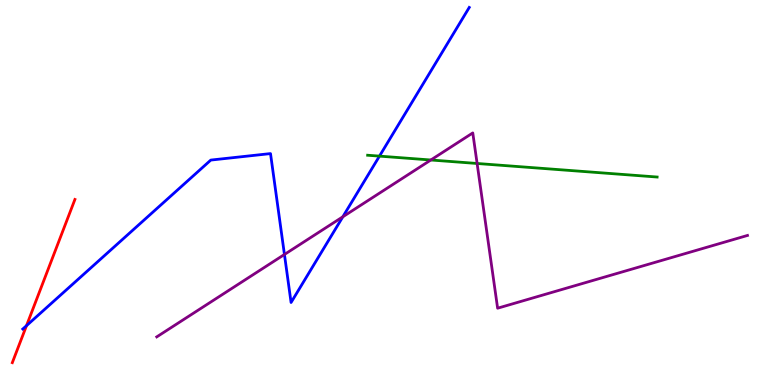[{'lines': ['blue', 'red'], 'intersections': [{'x': 0.342, 'y': 1.54}]}, {'lines': ['green', 'red'], 'intersections': []}, {'lines': ['purple', 'red'], 'intersections': []}, {'lines': ['blue', 'green'], 'intersections': [{'x': 4.9, 'y': 5.94}]}, {'lines': ['blue', 'purple'], 'intersections': [{'x': 3.67, 'y': 3.39}, {'x': 4.42, 'y': 4.37}]}, {'lines': ['green', 'purple'], 'intersections': [{'x': 5.56, 'y': 5.84}, {'x': 6.16, 'y': 5.75}]}]